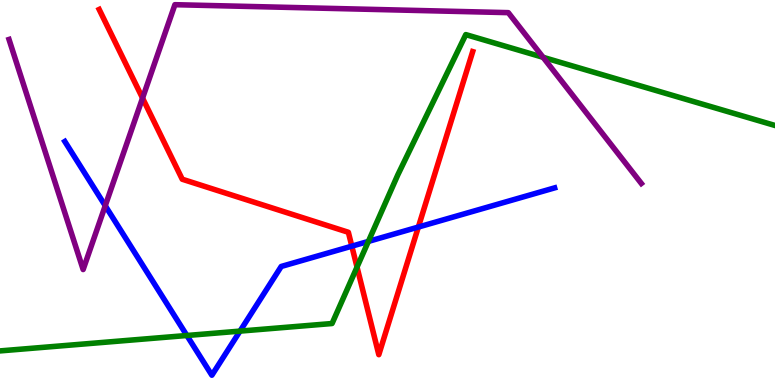[{'lines': ['blue', 'red'], 'intersections': [{'x': 4.54, 'y': 3.61}, {'x': 5.4, 'y': 4.1}]}, {'lines': ['green', 'red'], 'intersections': [{'x': 4.61, 'y': 3.06}]}, {'lines': ['purple', 'red'], 'intersections': [{'x': 1.84, 'y': 7.45}]}, {'lines': ['blue', 'green'], 'intersections': [{'x': 2.41, 'y': 1.29}, {'x': 3.1, 'y': 1.4}, {'x': 4.75, 'y': 3.73}]}, {'lines': ['blue', 'purple'], 'intersections': [{'x': 1.36, 'y': 4.66}]}, {'lines': ['green', 'purple'], 'intersections': [{'x': 7.01, 'y': 8.51}]}]